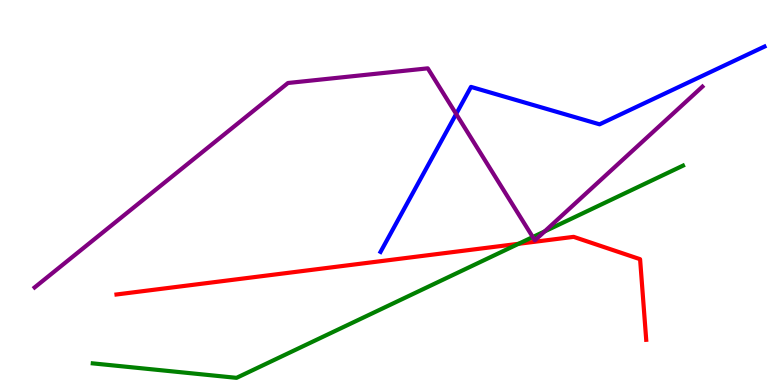[{'lines': ['blue', 'red'], 'intersections': []}, {'lines': ['green', 'red'], 'intersections': [{'x': 6.69, 'y': 3.67}]}, {'lines': ['purple', 'red'], 'intersections': []}, {'lines': ['blue', 'green'], 'intersections': []}, {'lines': ['blue', 'purple'], 'intersections': [{'x': 5.89, 'y': 7.04}]}, {'lines': ['green', 'purple'], 'intersections': [{'x': 6.87, 'y': 3.84}, {'x': 7.03, 'y': 3.99}]}]